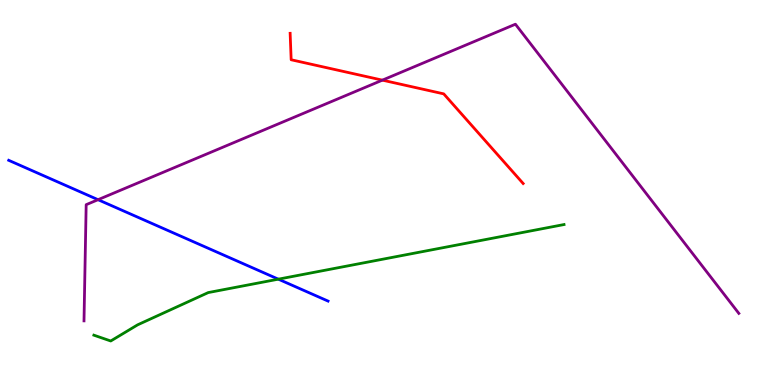[{'lines': ['blue', 'red'], 'intersections': []}, {'lines': ['green', 'red'], 'intersections': []}, {'lines': ['purple', 'red'], 'intersections': [{'x': 4.93, 'y': 7.92}]}, {'lines': ['blue', 'green'], 'intersections': [{'x': 3.59, 'y': 2.75}]}, {'lines': ['blue', 'purple'], 'intersections': [{'x': 1.27, 'y': 4.81}]}, {'lines': ['green', 'purple'], 'intersections': []}]